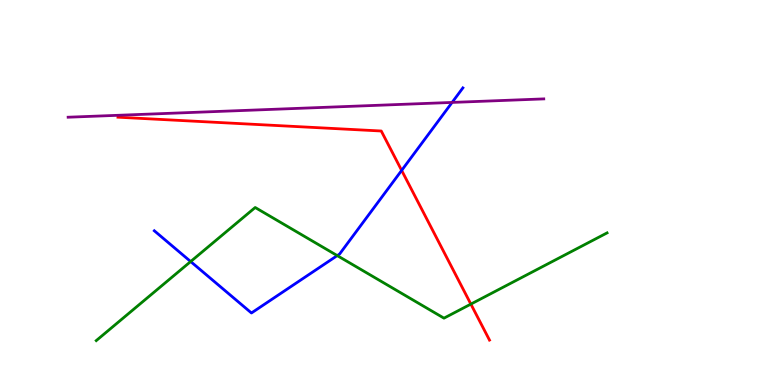[{'lines': ['blue', 'red'], 'intersections': [{'x': 5.18, 'y': 5.57}]}, {'lines': ['green', 'red'], 'intersections': [{'x': 6.08, 'y': 2.1}]}, {'lines': ['purple', 'red'], 'intersections': []}, {'lines': ['blue', 'green'], 'intersections': [{'x': 2.46, 'y': 3.21}, {'x': 4.35, 'y': 3.36}]}, {'lines': ['blue', 'purple'], 'intersections': [{'x': 5.83, 'y': 7.34}]}, {'lines': ['green', 'purple'], 'intersections': []}]